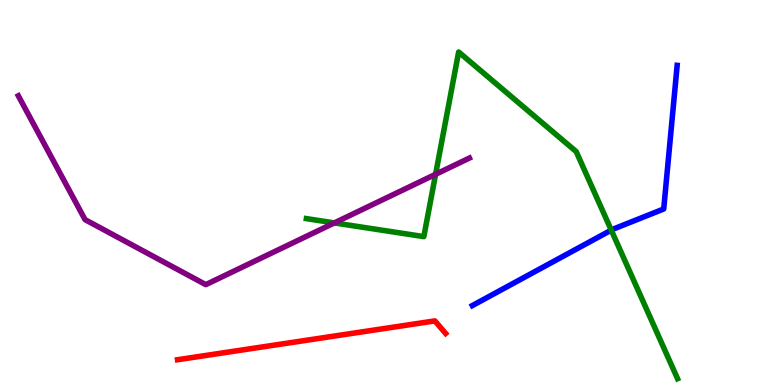[{'lines': ['blue', 'red'], 'intersections': []}, {'lines': ['green', 'red'], 'intersections': []}, {'lines': ['purple', 'red'], 'intersections': []}, {'lines': ['blue', 'green'], 'intersections': [{'x': 7.89, 'y': 4.02}]}, {'lines': ['blue', 'purple'], 'intersections': []}, {'lines': ['green', 'purple'], 'intersections': [{'x': 4.31, 'y': 4.21}, {'x': 5.62, 'y': 5.47}]}]